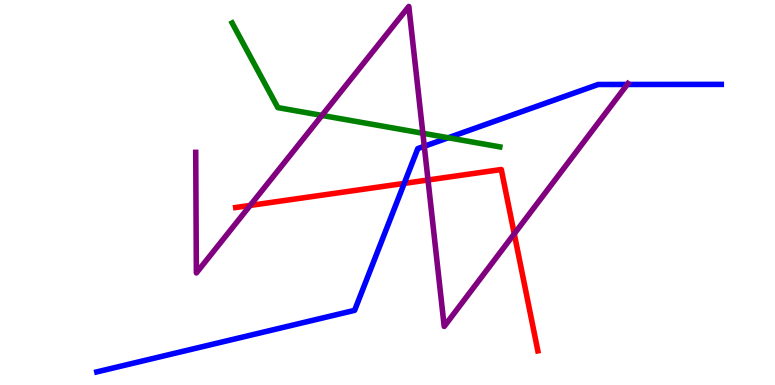[{'lines': ['blue', 'red'], 'intersections': [{'x': 5.22, 'y': 5.24}]}, {'lines': ['green', 'red'], 'intersections': []}, {'lines': ['purple', 'red'], 'intersections': [{'x': 3.23, 'y': 4.66}, {'x': 5.52, 'y': 5.32}, {'x': 6.64, 'y': 3.93}]}, {'lines': ['blue', 'green'], 'intersections': [{'x': 5.78, 'y': 6.42}]}, {'lines': ['blue', 'purple'], 'intersections': [{'x': 5.47, 'y': 6.2}, {'x': 8.09, 'y': 7.81}]}, {'lines': ['green', 'purple'], 'intersections': [{'x': 4.15, 'y': 7.0}, {'x': 5.46, 'y': 6.54}]}]